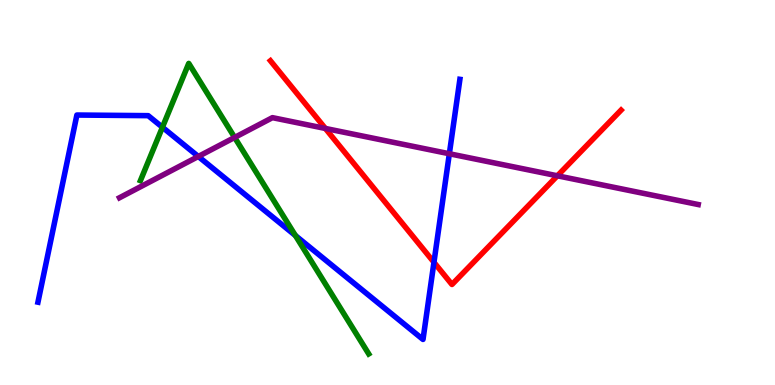[{'lines': ['blue', 'red'], 'intersections': [{'x': 5.6, 'y': 3.19}]}, {'lines': ['green', 'red'], 'intersections': []}, {'lines': ['purple', 'red'], 'intersections': [{'x': 4.2, 'y': 6.66}, {'x': 7.19, 'y': 5.43}]}, {'lines': ['blue', 'green'], 'intersections': [{'x': 2.1, 'y': 6.69}, {'x': 3.81, 'y': 3.88}]}, {'lines': ['blue', 'purple'], 'intersections': [{'x': 2.56, 'y': 5.94}, {'x': 5.8, 'y': 6.01}]}, {'lines': ['green', 'purple'], 'intersections': [{'x': 3.03, 'y': 6.43}]}]